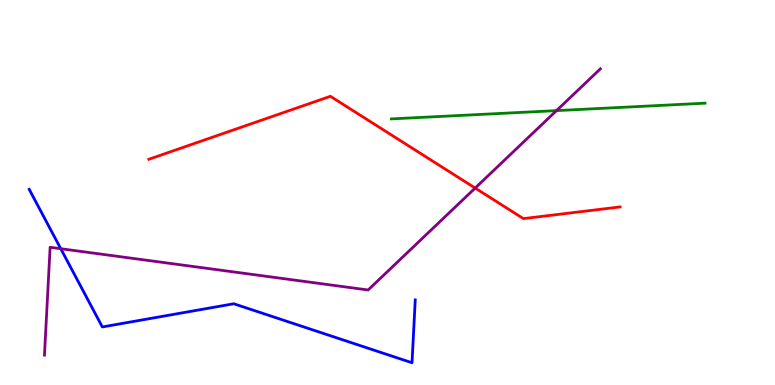[{'lines': ['blue', 'red'], 'intersections': []}, {'lines': ['green', 'red'], 'intersections': []}, {'lines': ['purple', 'red'], 'intersections': [{'x': 6.13, 'y': 5.12}]}, {'lines': ['blue', 'green'], 'intersections': []}, {'lines': ['blue', 'purple'], 'intersections': [{'x': 0.784, 'y': 3.54}]}, {'lines': ['green', 'purple'], 'intersections': [{'x': 7.18, 'y': 7.13}]}]